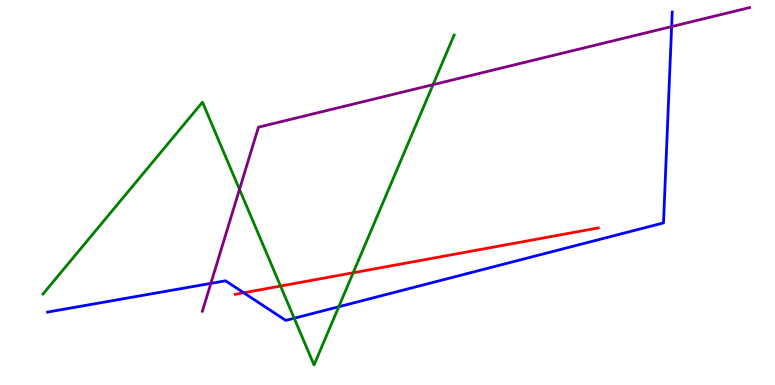[{'lines': ['blue', 'red'], 'intersections': [{'x': 3.15, 'y': 2.4}]}, {'lines': ['green', 'red'], 'intersections': [{'x': 3.62, 'y': 2.57}, {'x': 4.56, 'y': 2.92}]}, {'lines': ['purple', 'red'], 'intersections': []}, {'lines': ['blue', 'green'], 'intersections': [{'x': 3.8, 'y': 1.73}, {'x': 4.37, 'y': 2.03}]}, {'lines': ['blue', 'purple'], 'intersections': [{'x': 2.72, 'y': 2.64}, {'x': 8.67, 'y': 9.31}]}, {'lines': ['green', 'purple'], 'intersections': [{'x': 3.09, 'y': 5.08}, {'x': 5.59, 'y': 7.8}]}]